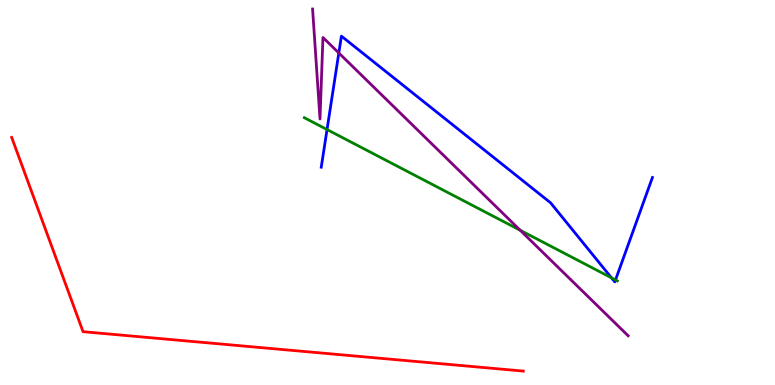[{'lines': ['blue', 'red'], 'intersections': []}, {'lines': ['green', 'red'], 'intersections': []}, {'lines': ['purple', 'red'], 'intersections': []}, {'lines': ['blue', 'green'], 'intersections': [{'x': 4.22, 'y': 6.64}, {'x': 7.89, 'y': 2.78}, {'x': 7.94, 'y': 2.73}]}, {'lines': ['blue', 'purple'], 'intersections': [{'x': 4.37, 'y': 8.62}]}, {'lines': ['green', 'purple'], 'intersections': [{'x': 6.71, 'y': 4.02}]}]